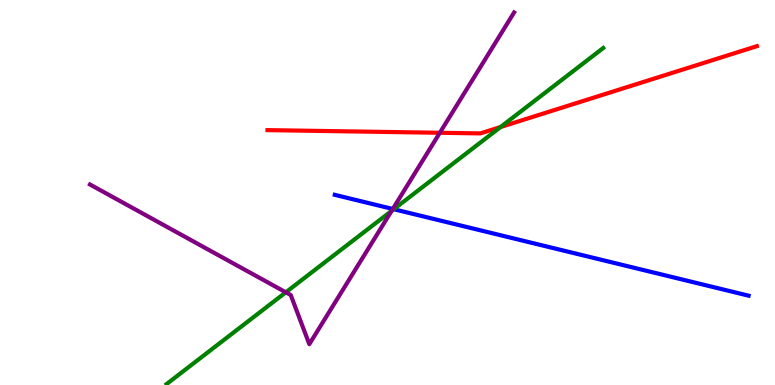[{'lines': ['blue', 'red'], 'intersections': []}, {'lines': ['green', 'red'], 'intersections': [{'x': 6.46, 'y': 6.7}]}, {'lines': ['purple', 'red'], 'intersections': [{'x': 5.68, 'y': 6.55}]}, {'lines': ['blue', 'green'], 'intersections': [{'x': 5.08, 'y': 4.57}]}, {'lines': ['blue', 'purple'], 'intersections': [{'x': 5.07, 'y': 4.57}]}, {'lines': ['green', 'purple'], 'intersections': [{'x': 3.69, 'y': 2.41}, {'x': 5.05, 'y': 4.52}]}]